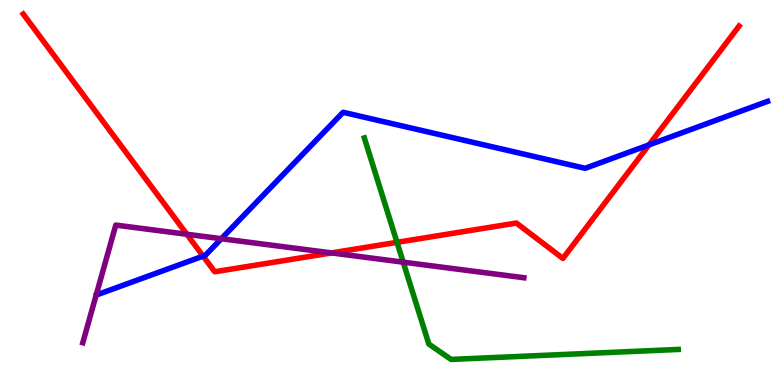[{'lines': ['blue', 'red'], 'intersections': [{'x': 2.62, 'y': 3.35}, {'x': 8.37, 'y': 6.24}]}, {'lines': ['green', 'red'], 'intersections': [{'x': 5.12, 'y': 3.71}]}, {'lines': ['purple', 'red'], 'intersections': [{'x': 2.41, 'y': 3.92}, {'x': 4.28, 'y': 3.43}]}, {'lines': ['blue', 'green'], 'intersections': []}, {'lines': ['blue', 'purple'], 'intersections': [{'x': 2.86, 'y': 3.8}]}, {'lines': ['green', 'purple'], 'intersections': [{'x': 5.2, 'y': 3.19}]}]